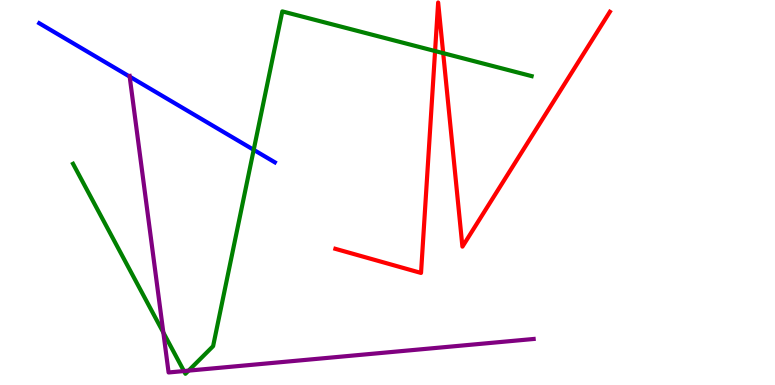[{'lines': ['blue', 'red'], 'intersections': []}, {'lines': ['green', 'red'], 'intersections': [{'x': 5.61, 'y': 8.67}, {'x': 5.72, 'y': 8.62}]}, {'lines': ['purple', 'red'], 'intersections': []}, {'lines': ['blue', 'green'], 'intersections': [{'x': 3.27, 'y': 6.11}]}, {'lines': ['blue', 'purple'], 'intersections': [{'x': 1.67, 'y': 8.01}]}, {'lines': ['green', 'purple'], 'intersections': [{'x': 2.11, 'y': 1.36}, {'x': 2.37, 'y': 0.362}, {'x': 2.43, 'y': 0.373}]}]